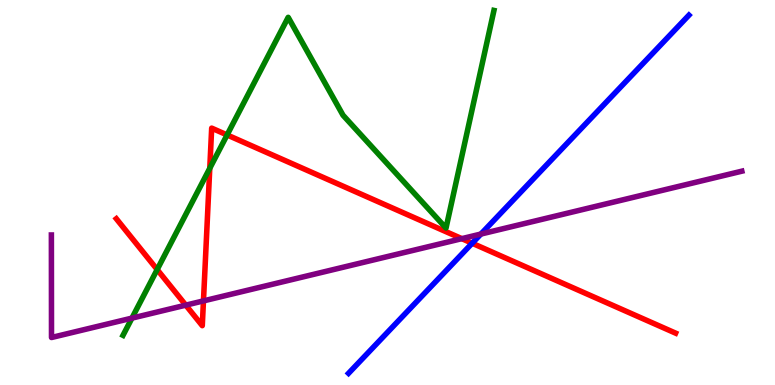[{'lines': ['blue', 'red'], 'intersections': [{'x': 6.09, 'y': 3.68}]}, {'lines': ['green', 'red'], 'intersections': [{'x': 2.03, 'y': 3.0}, {'x': 2.71, 'y': 5.63}, {'x': 2.93, 'y': 6.5}]}, {'lines': ['purple', 'red'], 'intersections': [{'x': 2.4, 'y': 2.07}, {'x': 2.63, 'y': 2.18}, {'x': 5.96, 'y': 3.8}]}, {'lines': ['blue', 'green'], 'intersections': []}, {'lines': ['blue', 'purple'], 'intersections': [{'x': 6.21, 'y': 3.92}]}, {'lines': ['green', 'purple'], 'intersections': [{'x': 1.7, 'y': 1.74}]}]